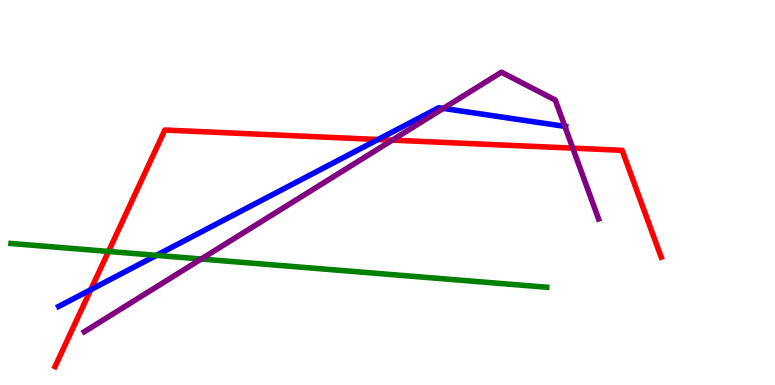[{'lines': ['blue', 'red'], 'intersections': [{'x': 1.17, 'y': 2.48}, {'x': 4.88, 'y': 6.38}]}, {'lines': ['green', 'red'], 'intersections': [{'x': 1.4, 'y': 3.47}]}, {'lines': ['purple', 'red'], 'intersections': [{'x': 5.06, 'y': 6.36}, {'x': 7.39, 'y': 6.15}]}, {'lines': ['blue', 'green'], 'intersections': [{'x': 2.02, 'y': 3.37}]}, {'lines': ['blue', 'purple'], 'intersections': [{'x': 5.72, 'y': 7.18}, {'x': 7.29, 'y': 6.72}]}, {'lines': ['green', 'purple'], 'intersections': [{'x': 2.6, 'y': 3.27}]}]